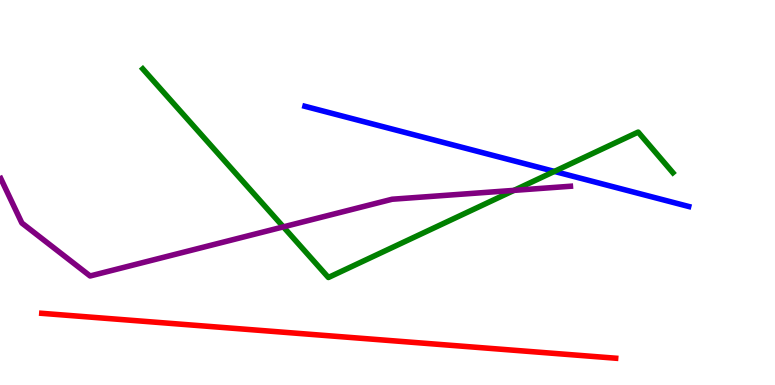[{'lines': ['blue', 'red'], 'intersections': []}, {'lines': ['green', 'red'], 'intersections': []}, {'lines': ['purple', 'red'], 'intersections': []}, {'lines': ['blue', 'green'], 'intersections': [{'x': 7.15, 'y': 5.55}]}, {'lines': ['blue', 'purple'], 'intersections': []}, {'lines': ['green', 'purple'], 'intersections': [{'x': 3.66, 'y': 4.11}, {'x': 6.63, 'y': 5.06}]}]